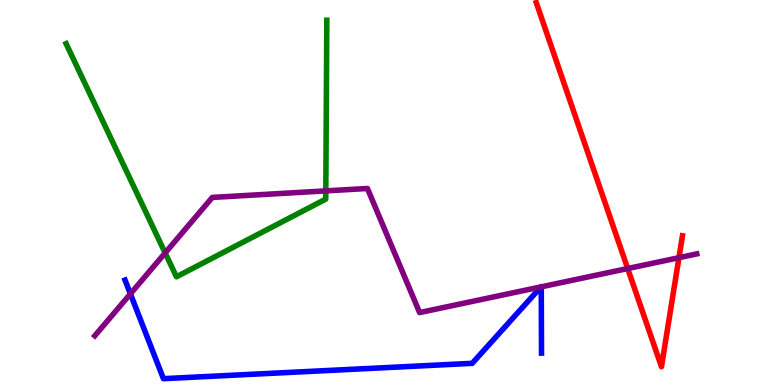[{'lines': ['blue', 'red'], 'intersections': []}, {'lines': ['green', 'red'], 'intersections': []}, {'lines': ['purple', 'red'], 'intersections': [{'x': 8.1, 'y': 3.03}, {'x': 8.76, 'y': 3.31}]}, {'lines': ['blue', 'green'], 'intersections': []}, {'lines': ['blue', 'purple'], 'intersections': [{'x': 1.68, 'y': 2.37}, {'x': 6.98, 'y': 2.55}, {'x': 6.98, 'y': 2.55}]}, {'lines': ['green', 'purple'], 'intersections': [{'x': 2.13, 'y': 3.43}, {'x': 4.2, 'y': 5.04}]}]